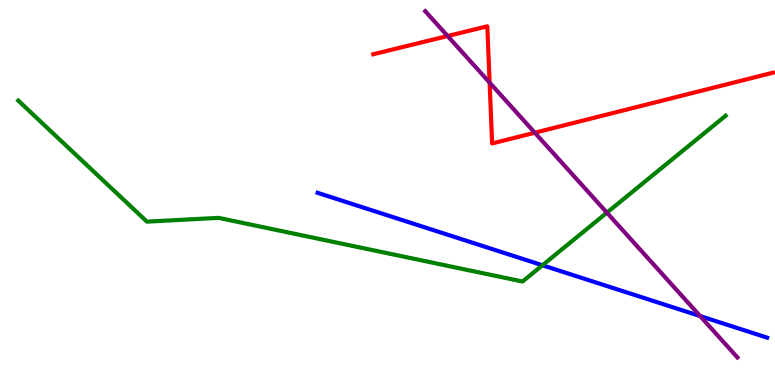[{'lines': ['blue', 'red'], 'intersections': []}, {'lines': ['green', 'red'], 'intersections': []}, {'lines': ['purple', 'red'], 'intersections': [{'x': 5.78, 'y': 9.06}, {'x': 6.32, 'y': 7.85}, {'x': 6.9, 'y': 6.55}]}, {'lines': ['blue', 'green'], 'intersections': [{'x': 7.0, 'y': 3.11}]}, {'lines': ['blue', 'purple'], 'intersections': [{'x': 9.03, 'y': 1.79}]}, {'lines': ['green', 'purple'], 'intersections': [{'x': 7.83, 'y': 4.48}]}]